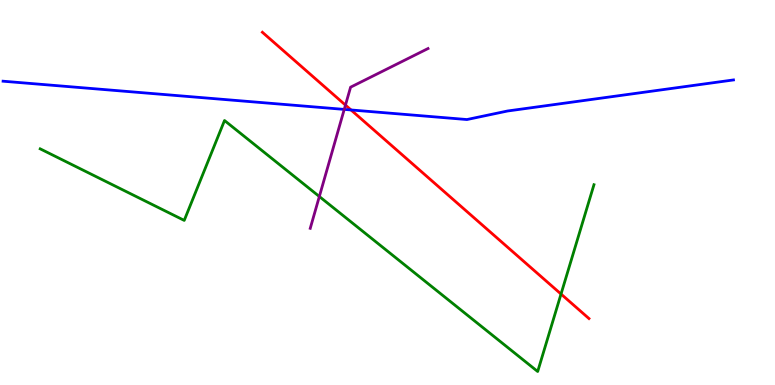[{'lines': ['blue', 'red'], 'intersections': [{'x': 4.53, 'y': 7.14}]}, {'lines': ['green', 'red'], 'intersections': [{'x': 7.24, 'y': 2.36}]}, {'lines': ['purple', 'red'], 'intersections': [{'x': 4.46, 'y': 7.27}]}, {'lines': ['blue', 'green'], 'intersections': []}, {'lines': ['blue', 'purple'], 'intersections': [{'x': 4.44, 'y': 7.16}]}, {'lines': ['green', 'purple'], 'intersections': [{'x': 4.12, 'y': 4.9}]}]